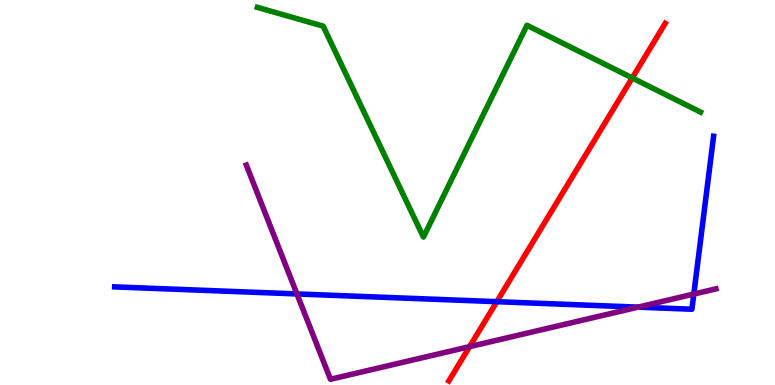[{'lines': ['blue', 'red'], 'intersections': [{'x': 6.41, 'y': 2.16}]}, {'lines': ['green', 'red'], 'intersections': [{'x': 8.16, 'y': 7.98}]}, {'lines': ['purple', 'red'], 'intersections': [{'x': 6.06, 'y': 0.996}]}, {'lines': ['blue', 'green'], 'intersections': []}, {'lines': ['blue', 'purple'], 'intersections': [{'x': 3.83, 'y': 2.37}, {'x': 8.23, 'y': 2.02}, {'x': 8.95, 'y': 2.36}]}, {'lines': ['green', 'purple'], 'intersections': []}]